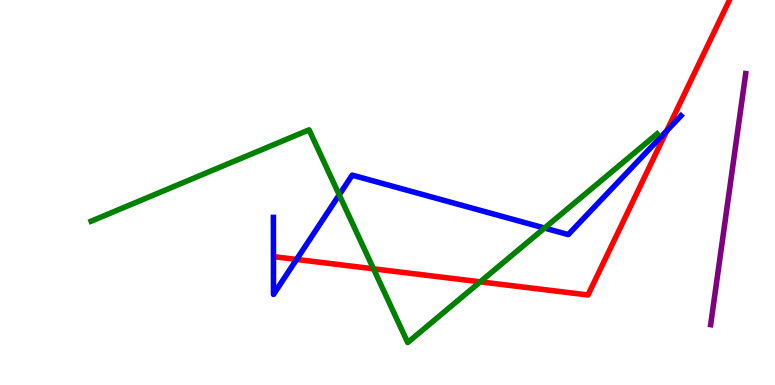[{'lines': ['blue', 'red'], 'intersections': [{'x': 3.83, 'y': 3.26}, {'x': 8.6, 'y': 6.6}]}, {'lines': ['green', 'red'], 'intersections': [{'x': 4.82, 'y': 3.02}, {'x': 6.2, 'y': 2.68}]}, {'lines': ['purple', 'red'], 'intersections': []}, {'lines': ['blue', 'green'], 'intersections': [{'x': 4.38, 'y': 4.94}, {'x': 7.03, 'y': 4.08}]}, {'lines': ['blue', 'purple'], 'intersections': []}, {'lines': ['green', 'purple'], 'intersections': []}]